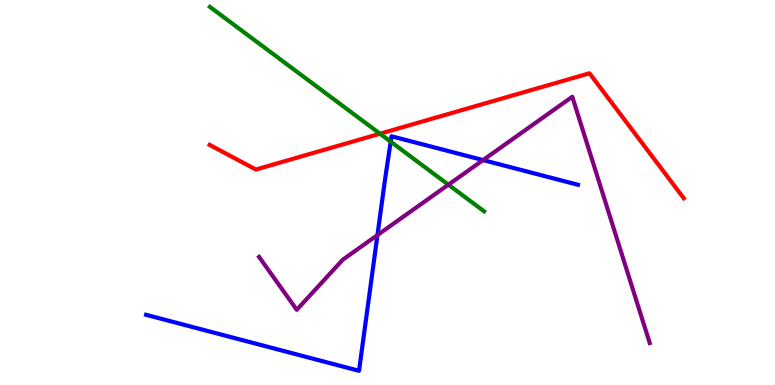[{'lines': ['blue', 'red'], 'intersections': []}, {'lines': ['green', 'red'], 'intersections': [{'x': 4.9, 'y': 6.53}]}, {'lines': ['purple', 'red'], 'intersections': []}, {'lines': ['blue', 'green'], 'intersections': [{'x': 5.04, 'y': 6.32}]}, {'lines': ['blue', 'purple'], 'intersections': [{'x': 4.87, 'y': 3.89}, {'x': 6.23, 'y': 5.84}]}, {'lines': ['green', 'purple'], 'intersections': [{'x': 5.79, 'y': 5.2}]}]